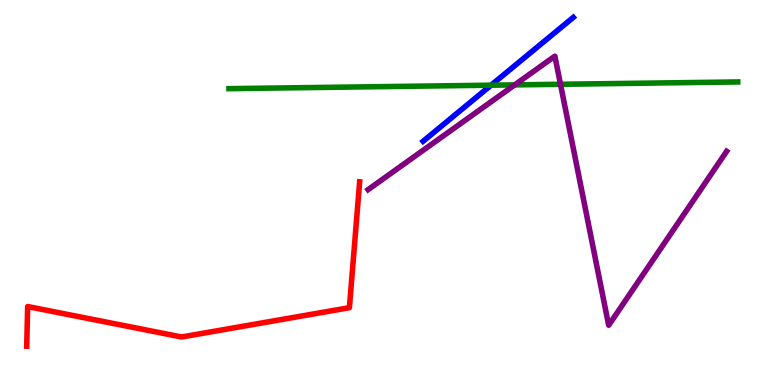[{'lines': ['blue', 'red'], 'intersections': []}, {'lines': ['green', 'red'], 'intersections': []}, {'lines': ['purple', 'red'], 'intersections': []}, {'lines': ['blue', 'green'], 'intersections': [{'x': 6.34, 'y': 7.79}]}, {'lines': ['blue', 'purple'], 'intersections': []}, {'lines': ['green', 'purple'], 'intersections': [{'x': 6.64, 'y': 7.8}, {'x': 7.23, 'y': 7.81}]}]